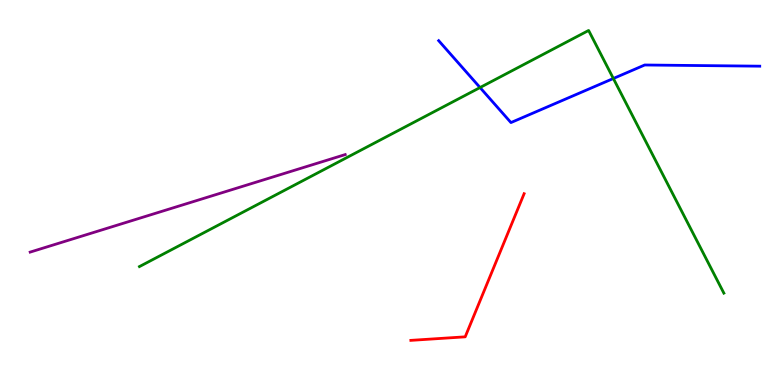[{'lines': ['blue', 'red'], 'intersections': []}, {'lines': ['green', 'red'], 'intersections': []}, {'lines': ['purple', 'red'], 'intersections': []}, {'lines': ['blue', 'green'], 'intersections': [{'x': 6.19, 'y': 7.73}, {'x': 7.91, 'y': 7.96}]}, {'lines': ['blue', 'purple'], 'intersections': []}, {'lines': ['green', 'purple'], 'intersections': []}]